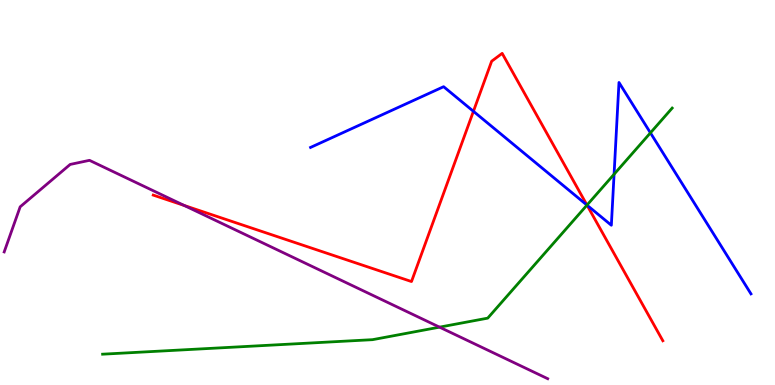[{'lines': ['blue', 'red'], 'intersections': [{'x': 6.11, 'y': 7.11}, {'x': 7.57, 'y': 4.67}]}, {'lines': ['green', 'red'], 'intersections': [{'x': 7.57, 'y': 4.67}]}, {'lines': ['purple', 'red'], 'intersections': [{'x': 2.38, 'y': 4.66}]}, {'lines': ['blue', 'green'], 'intersections': [{'x': 7.57, 'y': 4.67}, {'x': 7.92, 'y': 5.47}, {'x': 8.39, 'y': 6.55}]}, {'lines': ['blue', 'purple'], 'intersections': []}, {'lines': ['green', 'purple'], 'intersections': [{'x': 5.67, 'y': 1.5}]}]